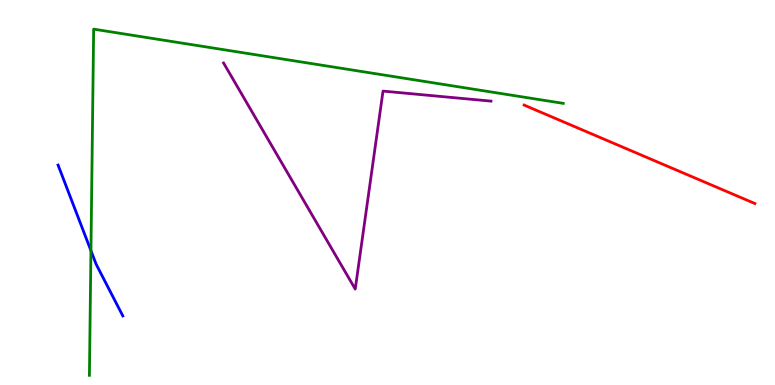[{'lines': ['blue', 'red'], 'intersections': []}, {'lines': ['green', 'red'], 'intersections': []}, {'lines': ['purple', 'red'], 'intersections': []}, {'lines': ['blue', 'green'], 'intersections': [{'x': 1.17, 'y': 3.49}]}, {'lines': ['blue', 'purple'], 'intersections': []}, {'lines': ['green', 'purple'], 'intersections': []}]